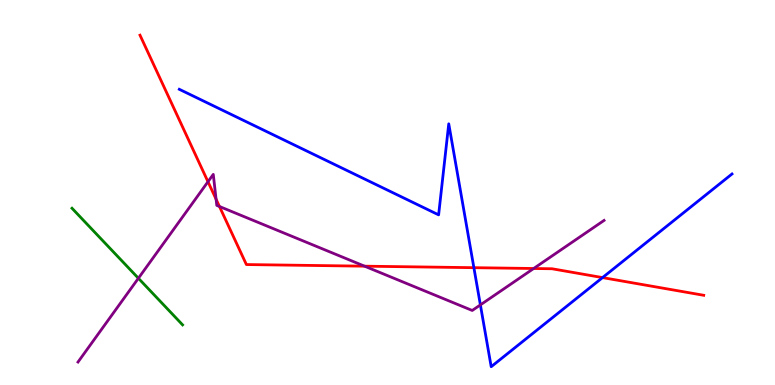[{'lines': ['blue', 'red'], 'intersections': [{'x': 6.11, 'y': 3.05}, {'x': 7.77, 'y': 2.79}]}, {'lines': ['green', 'red'], 'intersections': []}, {'lines': ['purple', 'red'], 'intersections': [{'x': 2.68, 'y': 5.28}, {'x': 2.79, 'y': 4.83}, {'x': 2.83, 'y': 4.64}, {'x': 4.7, 'y': 3.09}, {'x': 6.89, 'y': 3.03}]}, {'lines': ['blue', 'green'], 'intersections': []}, {'lines': ['blue', 'purple'], 'intersections': [{'x': 6.2, 'y': 2.08}]}, {'lines': ['green', 'purple'], 'intersections': [{'x': 1.79, 'y': 2.77}]}]